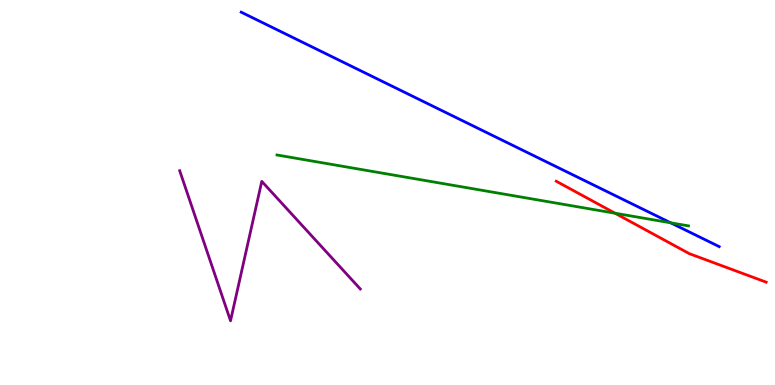[{'lines': ['blue', 'red'], 'intersections': []}, {'lines': ['green', 'red'], 'intersections': [{'x': 7.94, 'y': 4.46}]}, {'lines': ['purple', 'red'], 'intersections': []}, {'lines': ['blue', 'green'], 'intersections': [{'x': 8.65, 'y': 4.21}]}, {'lines': ['blue', 'purple'], 'intersections': []}, {'lines': ['green', 'purple'], 'intersections': []}]